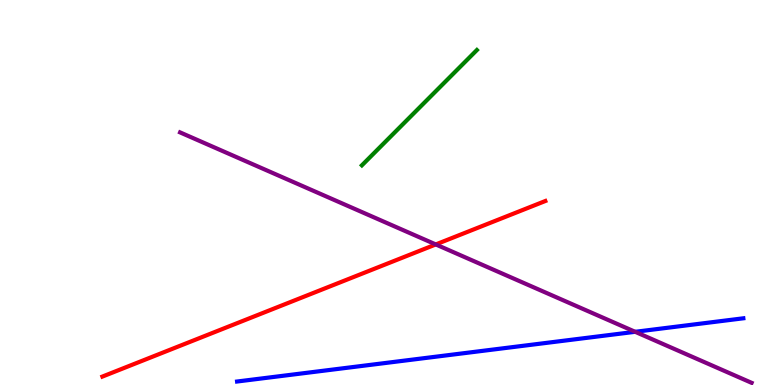[{'lines': ['blue', 'red'], 'intersections': []}, {'lines': ['green', 'red'], 'intersections': []}, {'lines': ['purple', 'red'], 'intersections': [{'x': 5.62, 'y': 3.65}]}, {'lines': ['blue', 'green'], 'intersections': []}, {'lines': ['blue', 'purple'], 'intersections': [{'x': 8.2, 'y': 1.38}]}, {'lines': ['green', 'purple'], 'intersections': []}]